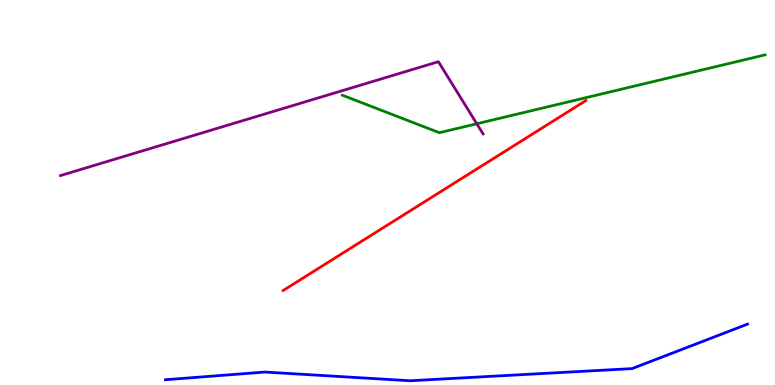[{'lines': ['blue', 'red'], 'intersections': []}, {'lines': ['green', 'red'], 'intersections': []}, {'lines': ['purple', 'red'], 'intersections': []}, {'lines': ['blue', 'green'], 'intersections': []}, {'lines': ['blue', 'purple'], 'intersections': []}, {'lines': ['green', 'purple'], 'intersections': [{'x': 6.15, 'y': 6.79}]}]